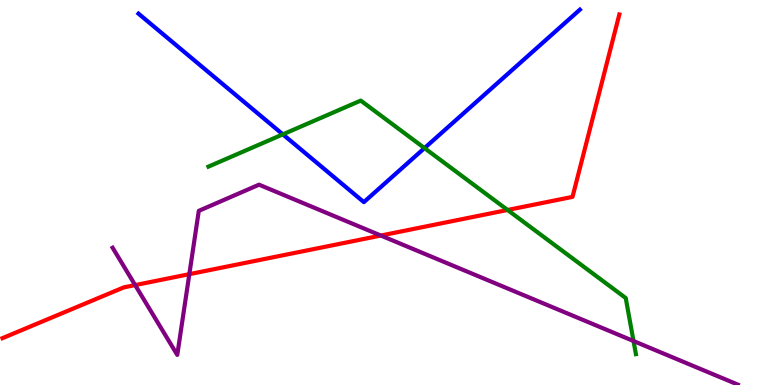[{'lines': ['blue', 'red'], 'intersections': []}, {'lines': ['green', 'red'], 'intersections': [{'x': 6.55, 'y': 4.55}]}, {'lines': ['purple', 'red'], 'intersections': [{'x': 1.74, 'y': 2.6}, {'x': 2.44, 'y': 2.88}, {'x': 4.91, 'y': 3.88}]}, {'lines': ['blue', 'green'], 'intersections': [{'x': 3.65, 'y': 6.51}, {'x': 5.48, 'y': 6.15}]}, {'lines': ['blue', 'purple'], 'intersections': []}, {'lines': ['green', 'purple'], 'intersections': [{'x': 8.17, 'y': 1.14}]}]